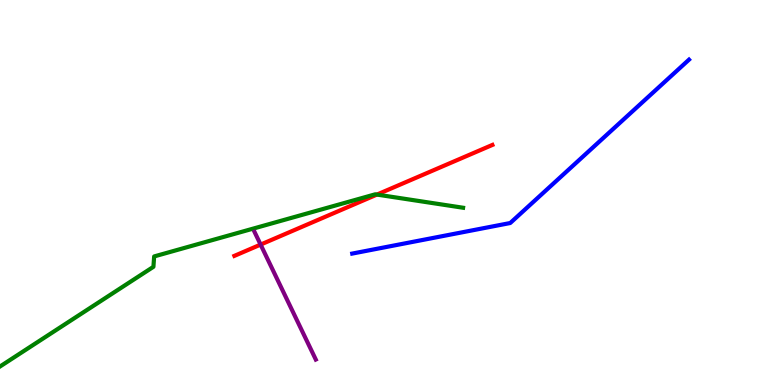[{'lines': ['blue', 'red'], 'intersections': []}, {'lines': ['green', 'red'], 'intersections': [{'x': 4.86, 'y': 4.95}]}, {'lines': ['purple', 'red'], 'intersections': [{'x': 3.36, 'y': 3.65}]}, {'lines': ['blue', 'green'], 'intersections': []}, {'lines': ['blue', 'purple'], 'intersections': []}, {'lines': ['green', 'purple'], 'intersections': []}]